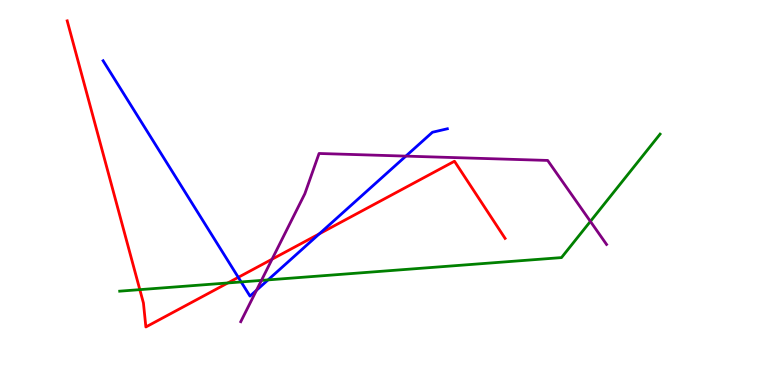[{'lines': ['blue', 'red'], 'intersections': [{'x': 3.07, 'y': 2.8}, {'x': 4.12, 'y': 3.93}]}, {'lines': ['green', 'red'], 'intersections': [{'x': 1.8, 'y': 2.48}, {'x': 2.94, 'y': 2.65}]}, {'lines': ['purple', 'red'], 'intersections': [{'x': 3.51, 'y': 3.27}]}, {'lines': ['blue', 'green'], 'intersections': [{'x': 3.11, 'y': 2.68}, {'x': 3.46, 'y': 2.73}]}, {'lines': ['blue', 'purple'], 'intersections': [{'x': 3.31, 'y': 2.46}, {'x': 5.24, 'y': 5.94}]}, {'lines': ['green', 'purple'], 'intersections': [{'x': 3.37, 'y': 2.72}, {'x': 7.62, 'y': 4.25}]}]